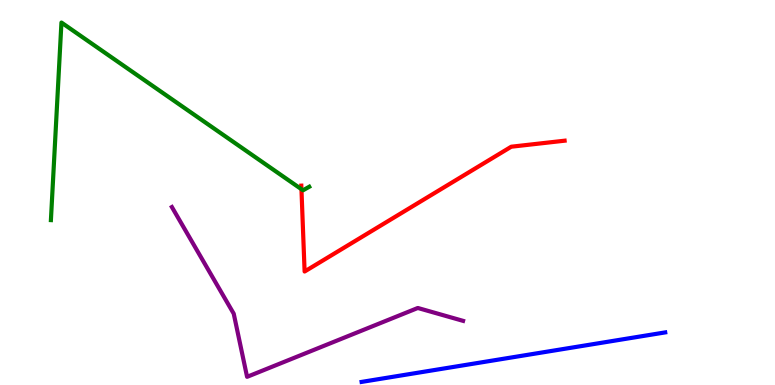[{'lines': ['blue', 'red'], 'intersections': []}, {'lines': ['green', 'red'], 'intersections': [{'x': 3.89, 'y': 5.09}]}, {'lines': ['purple', 'red'], 'intersections': []}, {'lines': ['blue', 'green'], 'intersections': []}, {'lines': ['blue', 'purple'], 'intersections': []}, {'lines': ['green', 'purple'], 'intersections': []}]